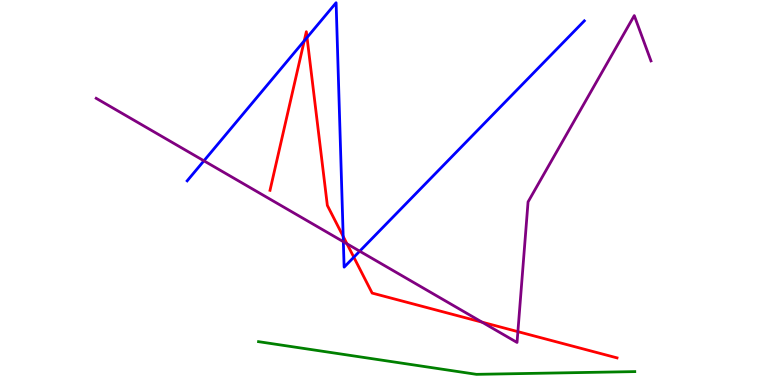[{'lines': ['blue', 'red'], 'intersections': [{'x': 3.93, 'y': 8.94}, {'x': 3.96, 'y': 9.03}, {'x': 4.43, 'y': 3.86}, {'x': 4.57, 'y': 3.32}]}, {'lines': ['green', 'red'], 'intersections': []}, {'lines': ['purple', 'red'], 'intersections': [{'x': 4.48, 'y': 3.67}, {'x': 6.22, 'y': 1.63}, {'x': 6.68, 'y': 1.39}]}, {'lines': ['blue', 'green'], 'intersections': []}, {'lines': ['blue', 'purple'], 'intersections': [{'x': 2.63, 'y': 5.82}, {'x': 4.43, 'y': 3.72}, {'x': 4.64, 'y': 3.48}]}, {'lines': ['green', 'purple'], 'intersections': []}]